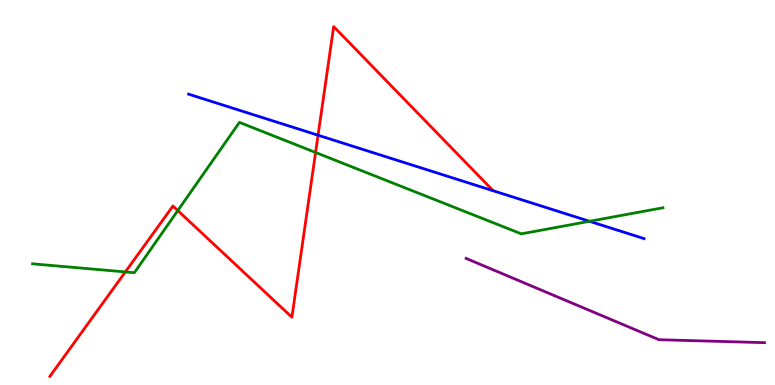[{'lines': ['blue', 'red'], 'intersections': [{'x': 4.1, 'y': 6.49}]}, {'lines': ['green', 'red'], 'intersections': [{'x': 1.62, 'y': 2.94}, {'x': 2.29, 'y': 4.53}, {'x': 4.07, 'y': 6.04}]}, {'lines': ['purple', 'red'], 'intersections': []}, {'lines': ['blue', 'green'], 'intersections': [{'x': 7.61, 'y': 4.25}]}, {'lines': ['blue', 'purple'], 'intersections': []}, {'lines': ['green', 'purple'], 'intersections': []}]